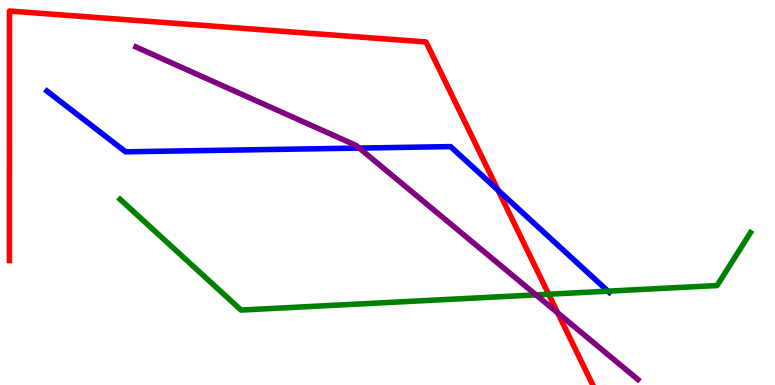[{'lines': ['blue', 'red'], 'intersections': [{'x': 6.43, 'y': 5.06}]}, {'lines': ['green', 'red'], 'intersections': [{'x': 7.08, 'y': 2.36}]}, {'lines': ['purple', 'red'], 'intersections': [{'x': 7.2, 'y': 1.87}]}, {'lines': ['blue', 'green'], 'intersections': [{'x': 7.84, 'y': 2.44}]}, {'lines': ['blue', 'purple'], 'intersections': [{'x': 4.64, 'y': 6.15}]}, {'lines': ['green', 'purple'], 'intersections': [{'x': 6.92, 'y': 2.34}]}]